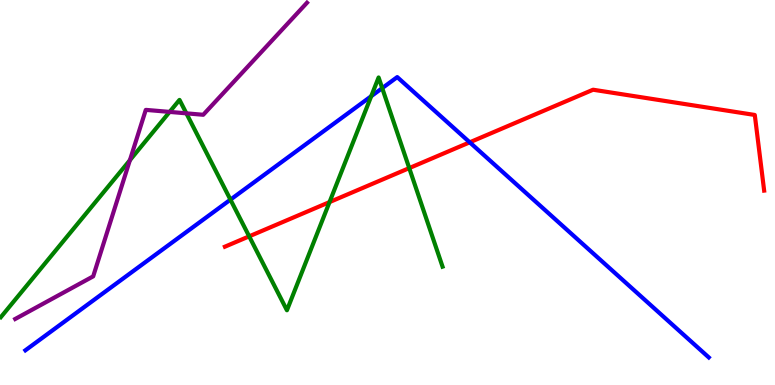[{'lines': ['blue', 'red'], 'intersections': [{'x': 6.06, 'y': 6.3}]}, {'lines': ['green', 'red'], 'intersections': [{'x': 3.22, 'y': 3.86}, {'x': 4.25, 'y': 4.75}, {'x': 5.28, 'y': 5.63}]}, {'lines': ['purple', 'red'], 'intersections': []}, {'lines': ['blue', 'green'], 'intersections': [{'x': 2.97, 'y': 4.81}, {'x': 4.79, 'y': 7.5}, {'x': 4.93, 'y': 7.71}]}, {'lines': ['blue', 'purple'], 'intersections': []}, {'lines': ['green', 'purple'], 'intersections': [{'x': 1.68, 'y': 5.84}, {'x': 2.19, 'y': 7.09}, {'x': 2.4, 'y': 7.06}]}]